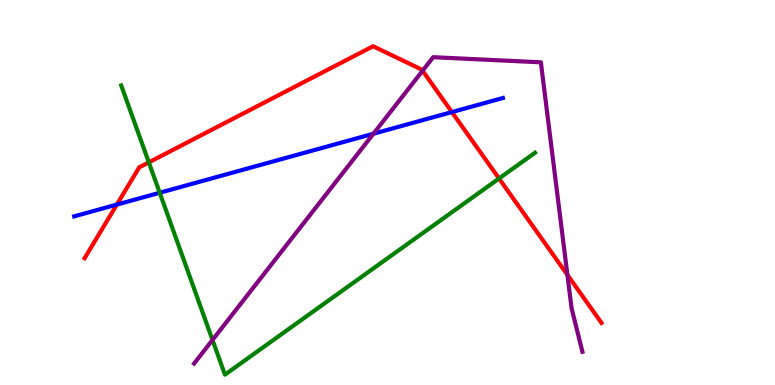[{'lines': ['blue', 'red'], 'intersections': [{'x': 1.51, 'y': 4.69}, {'x': 5.83, 'y': 7.09}]}, {'lines': ['green', 'red'], 'intersections': [{'x': 1.92, 'y': 5.78}, {'x': 6.44, 'y': 5.36}]}, {'lines': ['purple', 'red'], 'intersections': [{'x': 5.45, 'y': 8.16}, {'x': 7.32, 'y': 2.86}]}, {'lines': ['blue', 'green'], 'intersections': [{'x': 2.06, 'y': 4.99}]}, {'lines': ['blue', 'purple'], 'intersections': [{'x': 4.82, 'y': 6.53}]}, {'lines': ['green', 'purple'], 'intersections': [{'x': 2.74, 'y': 1.17}]}]